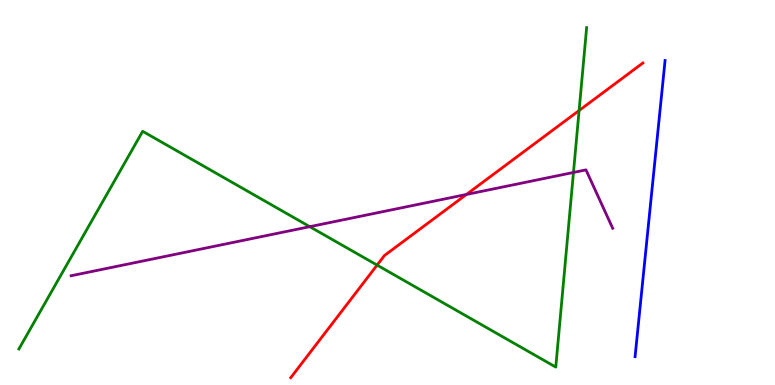[{'lines': ['blue', 'red'], 'intersections': []}, {'lines': ['green', 'red'], 'intersections': [{'x': 4.87, 'y': 3.11}, {'x': 7.47, 'y': 7.13}]}, {'lines': ['purple', 'red'], 'intersections': [{'x': 6.02, 'y': 4.95}]}, {'lines': ['blue', 'green'], 'intersections': []}, {'lines': ['blue', 'purple'], 'intersections': []}, {'lines': ['green', 'purple'], 'intersections': [{'x': 4.0, 'y': 4.11}, {'x': 7.4, 'y': 5.52}]}]